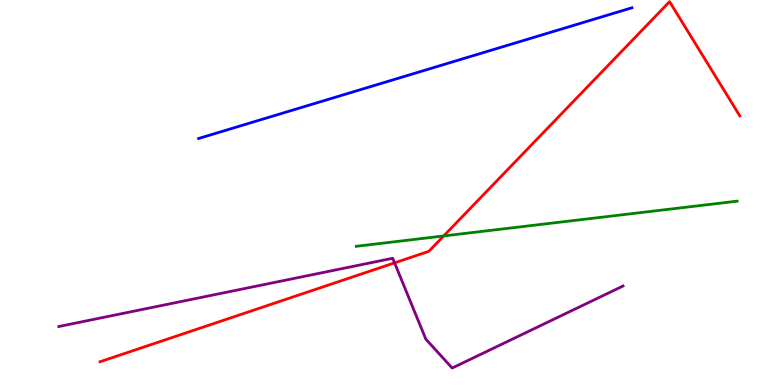[{'lines': ['blue', 'red'], 'intersections': []}, {'lines': ['green', 'red'], 'intersections': [{'x': 5.73, 'y': 3.87}]}, {'lines': ['purple', 'red'], 'intersections': [{'x': 5.09, 'y': 3.17}]}, {'lines': ['blue', 'green'], 'intersections': []}, {'lines': ['blue', 'purple'], 'intersections': []}, {'lines': ['green', 'purple'], 'intersections': []}]